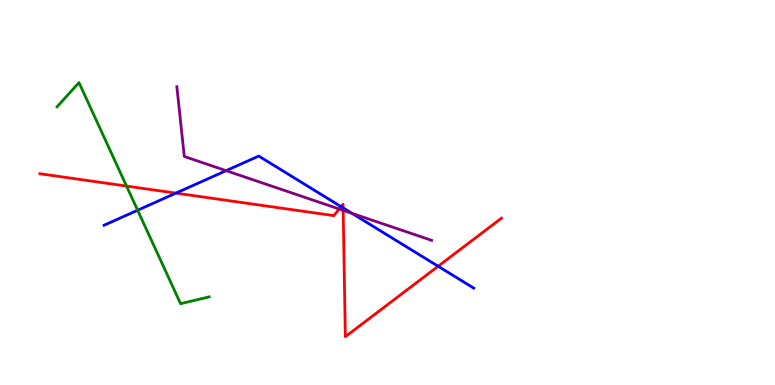[{'lines': ['blue', 'red'], 'intersections': [{'x': 2.27, 'y': 4.98}, {'x': 4.4, 'y': 4.63}, {'x': 4.43, 'y': 4.6}, {'x': 5.65, 'y': 3.08}]}, {'lines': ['green', 'red'], 'intersections': [{'x': 1.63, 'y': 5.17}]}, {'lines': ['purple', 'red'], 'intersections': [{'x': 4.38, 'y': 4.57}, {'x': 4.43, 'y': 4.54}]}, {'lines': ['blue', 'green'], 'intersections': [{'x': 1.78, 'y': 4.54}]}, {'lines': ['blue', 'purple'], 'intersections': [{'x': 2.92, 'y': 5.57}, {'x': 4.54, 'y': 4.46}]}, {'lines': ['green', 'purple'], 'intersections': []}]